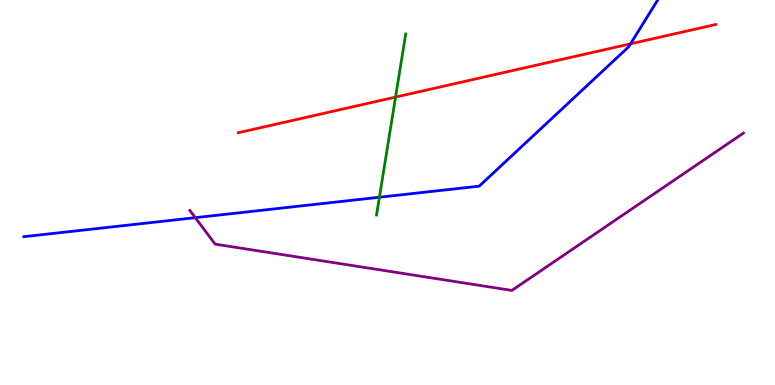[{'lines': ['blue', 'red'], 'intersections': [{'x': 8.14, 'y': 8.86}]}, {'lines': ['green', 'red'], 'intersections': [{'x': 5.1, 'y': 7.48}]}, {'lines': ['purple', 'red'], 'intersections': []}, {'lines': ['blue', 'green'], 'intersections': [{'x': 4.9, 'y': 4.88}]}, {'lines': ['blue', 'purple'], 'intersections': [{'x': 2.52, 'y': 4.35}]}, {'lines': ['green', 'purple'], 'intersections': []}]